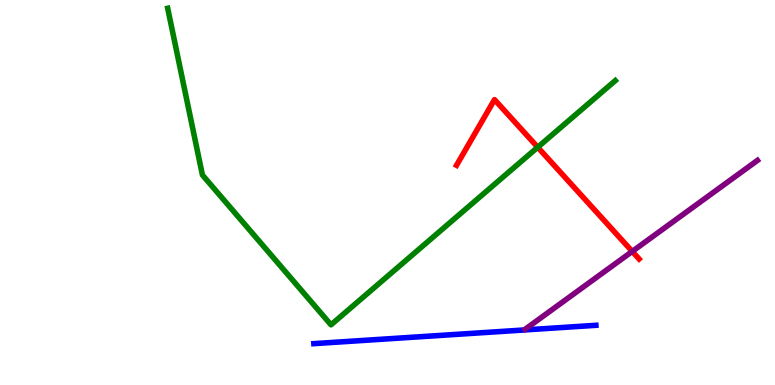[{'lines': ['blue', 'red'], 'intersections': []}, {'lines': ['green', 'red'], 'intersections': [{'x': 6.94, 'y': 6.18}]}, {'lines': ['purple', 'red'], 'intersections': [{'x': 8.16, 'y': 3.47}]}, {'lines': ['blue', 'green'], 'intersections': []}, {'lines': ['blue', 'purple'], 'intersections': []}, {'lines': ['green', 'purple'], 'intersections': []}]